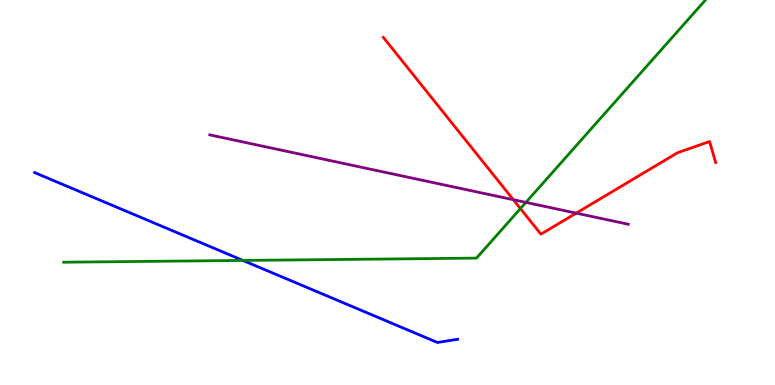[{'lines': ['blue', 'red'], 'intersections': []}, {'lines': ['green', 'red'], 'intersections': [{'x': 6.72, 'y': 4.58}]}, {'lines': ['purple', 'red'], 'intersections': [{'x': 6.62, 'y': 4.81}, {'x': 7.43, 'y': 4.46}]}, {'lines': ['blue', 'green'], 'intersections': [{'x': 3.13, 'y': 3.24}]}, {'lines': ['blue', 'purple'], 'intersections': []}, {'lines': ['green', 'purple'], 'intersections': [{'x': 6.79, 'y': 4.74}]}]